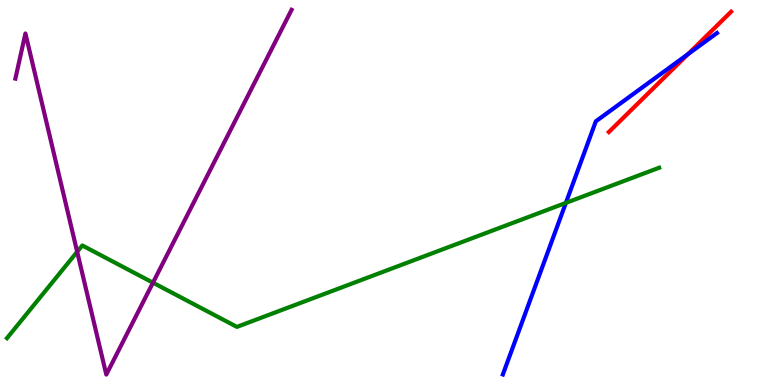[{'lines': ['blue', 'red'], 'intersections': [{'x': 8.88, 'y': 8.59}]}, {'lines': ['green', 'red'], 'intersections': []}, {'lines': ['purple', 'red'], 'intersections': []}, {'lines': ['blue', 'green'], 'intersections': [{'x': 7.3, 'y': 4.73}]}, {'lines': ['blue', 'purple'], 'intersections': []}, {'lines': ['green', 'purple'], 'intersections': [{'x': 0.996, 'y': 3.46}, {'x': 1.97, 'y': 2.66}]}]